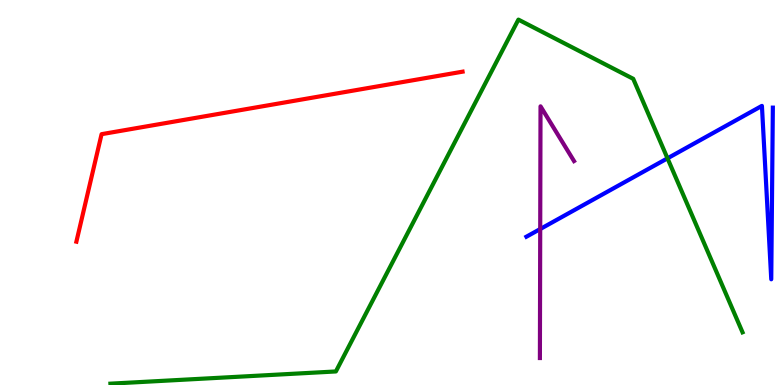[{'lines': ['blue', 'red'], 'intersections': []}, {'lines': ['green', 'red'], 'intersections': []}, {'lines': ['purple', 'red'], 'intersections': []}, {'lines': ['blue', 'green'], 'intersections': [{'x': 8.61, 'y': 5.89}]}, {'lines': ['blue', 'purple'], 'intersections': [{'x': 6.97, 'y': 4.05}]}, {'lines': ['green', 'purple'], 'intersections': []}]